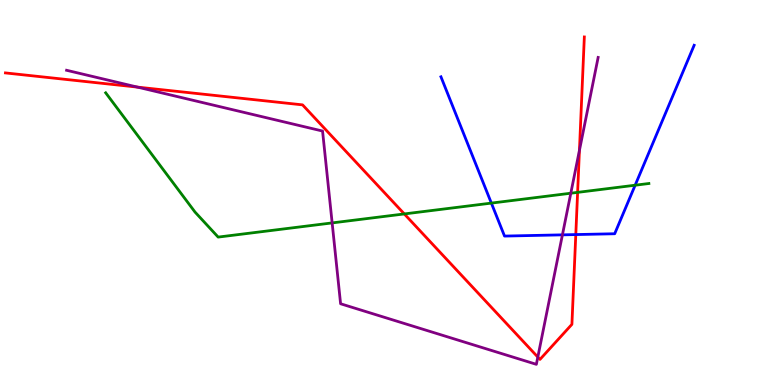[{'lines': ['blue', 'red'], 'intersections': [{'x': 7.43, 'y': 3.91}]}, {'lines': ['green', 'red'], 'intersections': [{'x': 5.22, 'y': 4.44}, {'x': 7.45, 'y': 5.0}]}, {'lines': ['purple', 'red'], 'intersections': [{'x': 1.77, 'y': 7.74}, {'x': 6.94, 'y': 0.725}, {'x': 7.48, 'y': 6.09}]}, {'lines': ['blue', 'green'], 'intersections': [{'x': 6.34, 'y': 4.72}, {'x': 8.2, 'y': 5.19}]}, {'lines': ['blue', 'purple'], 'intersections': [{'x': 7.26, 'y': 3.9}]}, {'lines': ['green', 'purple'], 'intersections': [{'x': 4.29, 'y': 4.21}, {'x': 7.37, 'y': 4.98}]}]